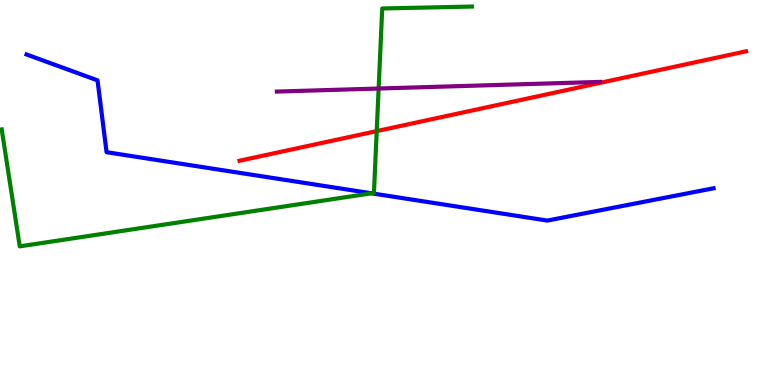[{'lines': ['blue', 'red'], 'intersections': []}, {'lines': ['green', 'red'], 'intersections': [{'x': 4.86, 'y': 6.59}]}, {'lines': ['purple', 'red'], 'intersections': []}, {'lines': ['blue', 'green'], 'intersections': [{'x': 4.79, 'y': 4.98}]}, {'lines': ['blue', 'purple'], 'intersections': []}, {'lines': ['green', 'purple'], 'intersections': [{'x': 4.89, 'y': 7.7}]}]